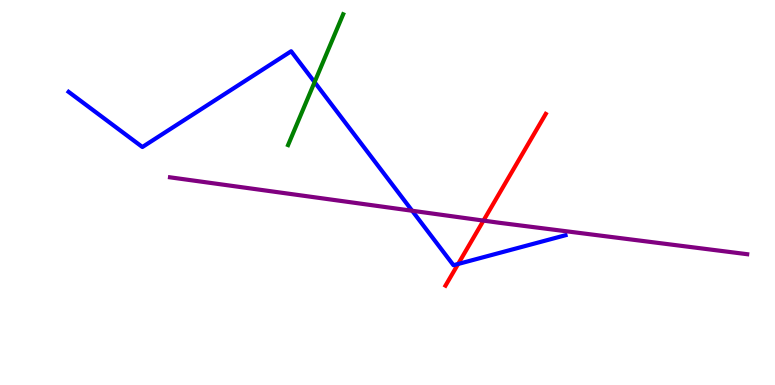[{'lines': ['blue', 'red'], 'intersections': [{'x': 5.91, 'y': 3.14}]}, {'lines': ['green', 'red'], 'intersections': []}, {'lines': ['purple', 'red'], 'intersections': [{'x': 6.24, 'y': 4.27}]}, {'lines': ['blue', 'green'], 'intersections': [{'x': 4.06, 'y': 7.87}]}, {'lines': ['blue', 'purple'], 'intersections': [{'x': 5.32, 'y': 4.53}]}, {'lines': ['green', 'purple'], 'intersections': []}]